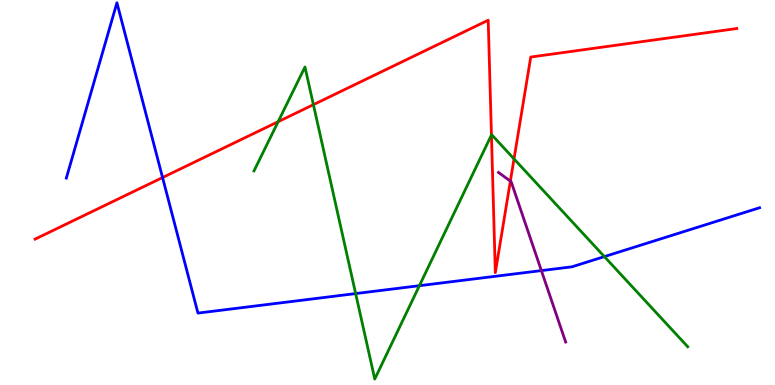[{'lines': ['blue', 'red'], 'intersections': [{'x': 2.1, 'y': 5.39}]}, {'lines': ['green', 'red'], 'intersections': [{'x': 3.59, 'y': 6.84}, {'x': 4.04, 'y': 7.28}, {'x': 6.34, 'y': 6.49}, {'x': 6.63, 'y': 5.87}]}, {'lines': ['purple', 'red'], 'intersections': [{'x': 6.59, 'y': 5.3}]}, {'lines': ['blue', 'green'], 'intersections': [{'x': 4.59, 'y': 2.37}, {'x': 5.41, 'y': 2.58}, {'x': 7.8, 'y': 3.33}]}, {'lines': ['blue', 'purple'], 'intersections': [{'x': 6.99, 'y': 2.97}]}, {'lines': ['green', 'purple'], 'intersections': []}]